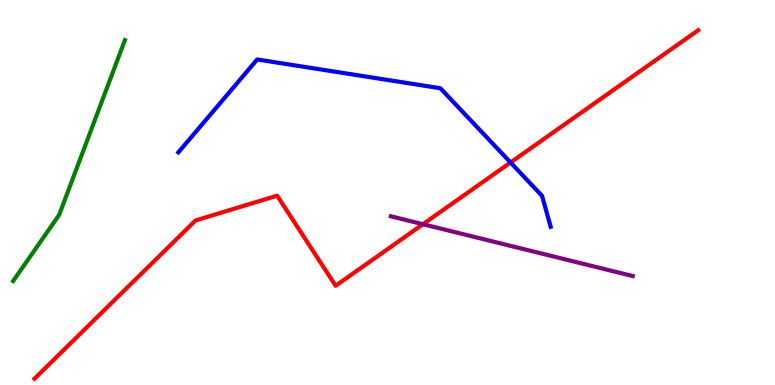[{'lines': ['blue', 'red'], 'intersections': [{'x': 6.59, 'y': 5.78}]}, {'lines': ['green', 'red'], 'intersections': []}, {'lines': ['purple', 'red'], 'intersections': [{'x': 5.46, 'y': 4.18}]}, {'lines': ['blue', 'green'], 'intersections': []}, {'lines': ['blue', 'purple'], 'intersections': []}, {'lines': ['green', 'purple'], 'intersections': []}]